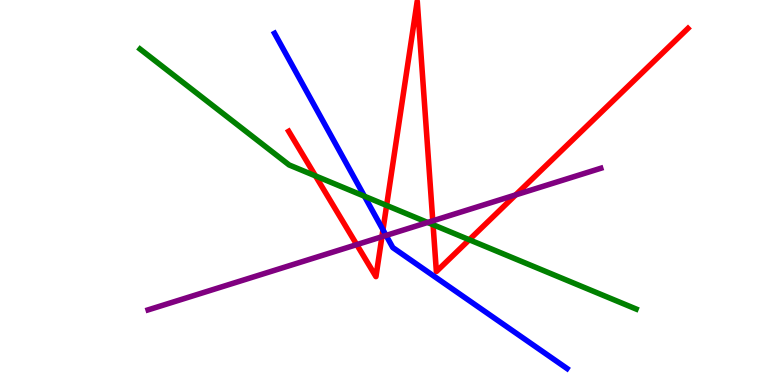[{'lines': ['blue', 'red'], 'intersections': [{'x': 4.94, 'y': 4.03}]}, {'lines': ['green', 'red'], 'intersections': [{'x': 4.07, 'y': 5.43}, {'x': 4.99, 'y': 4.66}, {'x': 5.59, 'y': 4.16}, {'x': 6.06, 'y': 3.77}]}, {'lines': ['purple', 'red'], 'intersections': [{'x': 4.6, 'y': 3.65}, {'x': 4.93, 'y': 3.85}, {'x': 5.58, 'y': 4.26}, {'x': 6.65, 'y': 4.94}]}, {'lines': ['blue', 'green'], 'intersections': [{'x': 4.7, 'y': 4.9}]}, {'lines': ['blue', 'purple'], 'intersections': [{'x': 4.98, 'y': 3.88}]}, {'lines': ['green', 'purple'], 'intersections': [{'x': 5.52, 'y': 4.22}]}]